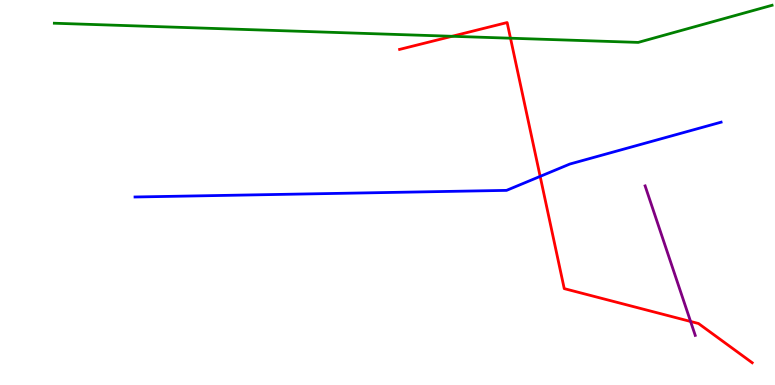[{'lines': ['blue', 'red'], 'intersections': [{'x': 6.97, 'y': 5.42}]}, {'lines': ['green', 'red'], 'intersections': [{'x': 5.83, 'y': 9.06}, {'x': 6.59, 'y': 9.01}]}, {'lines': ['purple', 'red'], 'intersections': [{'x': 8.91, 'y': 1.65}]}, {'lines': ['blue', 'green'], 'intersections': []}, {'lines': ['blue', 'purple'], 'intersections': []}, {'lines': ['green', 'purple'], 'intersections': []}]